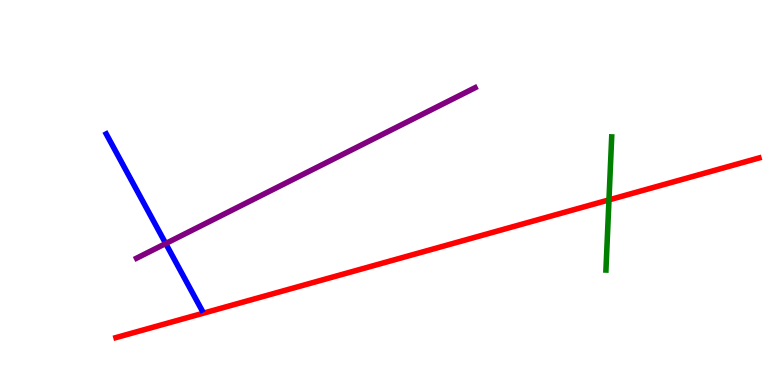[{'lines': ['blue', 'red'], 'intersections': []}, {'lines': ['green', 'red'], 'intersections': [{'x': 7.86, 'y': 4.81}]}, {'lines': ['purple', 'red'], 'intersections': []}, {'lines': ['blue', 'green'], 'intersections': []}, {'lines': ['blue', 'purple'], 'intersections': [{'x': 2.14, 'y': 3.67}]}, {'lines': ['green', 'purple'], 'intersections': []}]